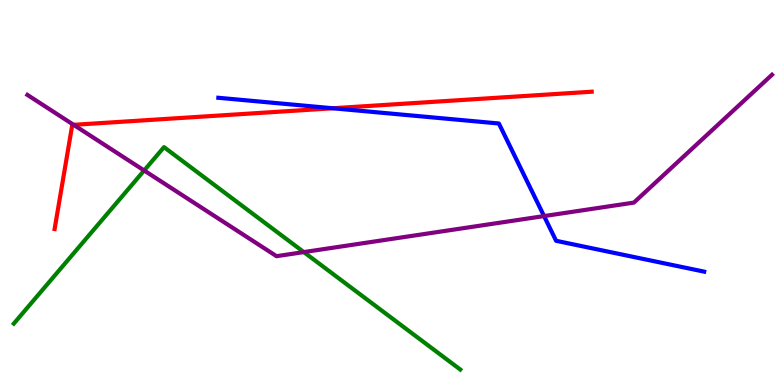[{'lines': ['blue', 'red'], 'intersections': [{'x': 4.29, 'y': 7.19}]}, {'lines': ['green', 'red'], 'intersections': []}, {'lines': ['purple', 'red'], 'intersections': [{'x': 0.95, 'y': 6.76}]}, {'lines': ['blue', 'green'], 'intersections': []}, {'lines': ['blue', 'purple'], 'intersections': [{'x': 7.02, 'y': 4.39}]}, {'lines': ['green', 'purple'], 'intersections': [{'x': 1.86, 'y': 5.57}, {'x': 3.92, 'y': 3.45}]}]